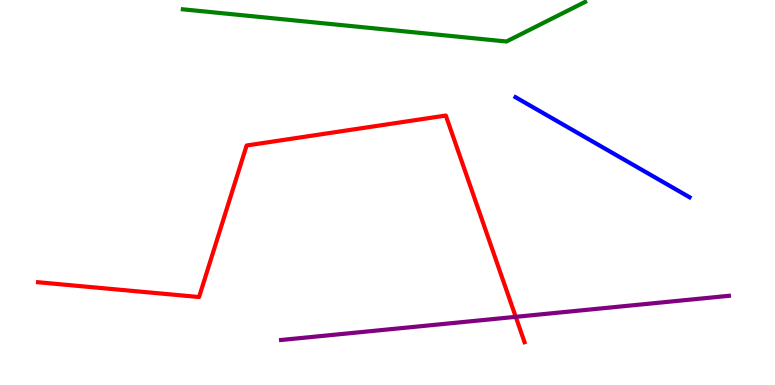[{'lines': ['blue', 'red'], 'intersections': []}, {'lines': ['green', 'red'], 'intersections': []}, {'lines': ['purple', 'red'], 'intersections': [{'x': 6.65, 'y': 1.77}]}, {'lines': ['blue', 'green'], 'intersections': []}, {'lines': ['blue', 'purple'], 'intersections': []}, {'lines': ['green', 'purple'], 'intersections': []}]